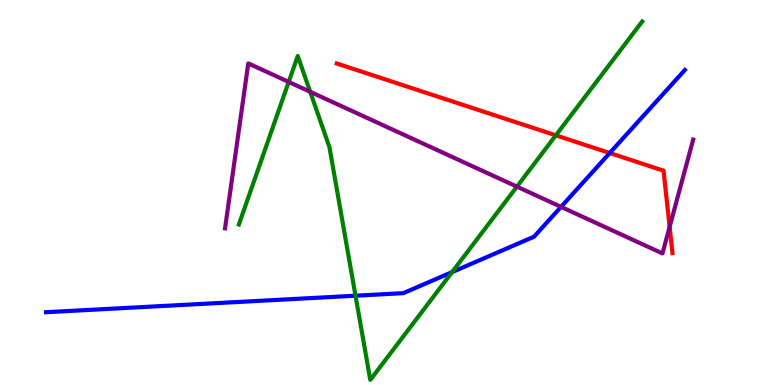[{'lines': ['blue', 'red'], 'intersections': [{'x': 7.87, 'y': 6.03}]}, {'lines': ['green', 'red'], 'intersections': [{'x': 7.17, 'y': 6.48}]}, {'lines': ['purple', 'red'], 'intersections': [{'x': 8.64, 'y': 4.11}]}, {'lines': ['blue', 'green'], 'intersections': [{'x': 4.59, 'y': 2.32}, {'x': 5.83, 'y': 2.93}]}, {'lines': ['blue', 'purple'], 'intersections': [{'x': 7.24, 'y': 4.63}]}, {'lines': ['green', 'purple'], 'intersections': [{'x': 3.73, 'y': 7.87}, {'x': 4.0, 'y': 7.62}, {'x': 6.67, 'y': 5.15}]}]